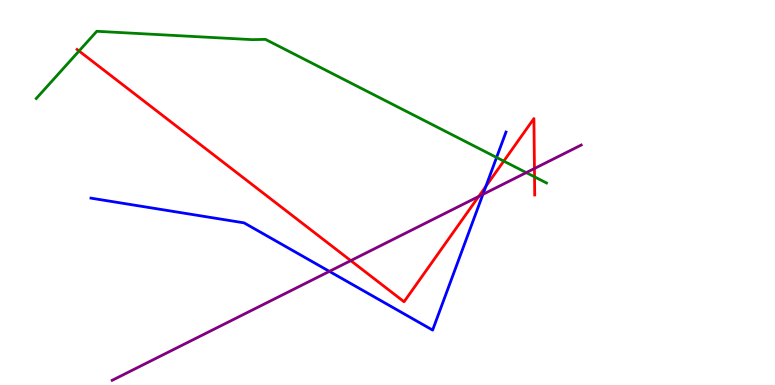[{'lines': ['blue', 'red'], 'intersections': [{'x': 6.27, 'y': 5.16}]}, {'lines': ['green', 'red'], 'intersections': [{'x': 1.02, 'y': 8.68}, {'x': 6.5, 'y': 5.82}, {'x': 6.9, 'y': 5.41}]}, {'lines': ['purple', 'red'], 'intersections': [{'x': 4.53, 'y': 3.23}, {'x': 6.18, 'y': 4.9}, {'x': 6.9, 'y': 5.62}]}, {'lines': ['blue', 'green'], 'intersections': [{'x': 6.41, 'y': 5.91}]}, {'lines': ['blue', 'purple'], 'intersections': [{'x': 4.25, 'y': 2.95}, {'x': 6.23, 'y': 4.95}]}, {'lines': ['green', 'purple'], 'intersections': [{'x': 6.79, 'y': 5.52}]}]